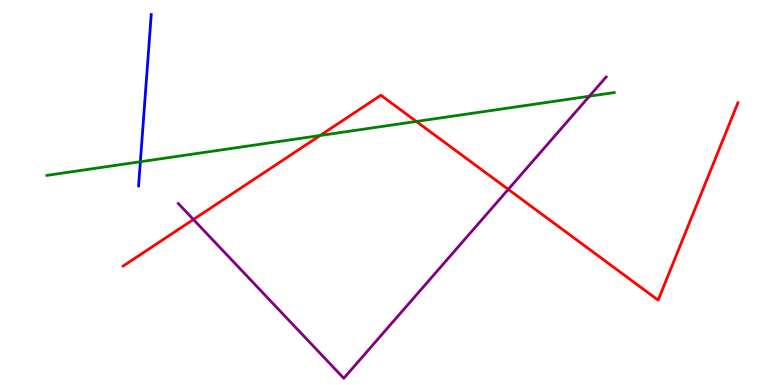[{'lines': ['blue', 'red'], 'intersections': []}, {'lines': ['green', 'red'], 'intersections': [{'x': 4.13, 'y': 6.48}, {'x': 5.37, 'y': 6.85}]}, {'lines': ['purple', 'red'], 'intersections': [{'x': 2.5, 'y': 4.3}, {'x': 6.56, 'y': 5.08}]}, {'lines': ['blue', 'green'], 'intersections': [{'x': 1.81, 'y': 5.8}]}, {'lines': ['blue', 'purple'], 'intersections': []}, {'lines': ['green', 'purple'], 'intersections': [{'x': 7.61, 'y': 7.5}]}]